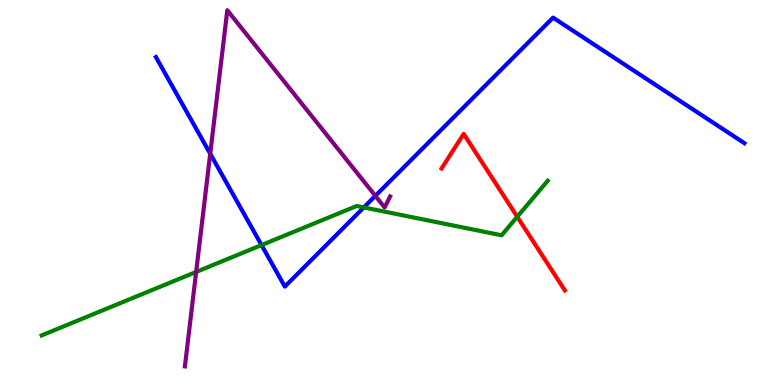[{'lines': ['blue', 'red'], 'intersections': []}, {'lines': ['green', 'red'], 'intersections': [{'x': 6.67, 'y': 4.37}]}, {'lines': ['purple', 'red'], 'intersections': []}, {'lines': ['blue', 'green'], 'intersections': [{'x': 3.37, 'y': 3.63}, {'x': 4.69, 'y': 4.61}]}, {'lines': ['blue', 'purple'], 'intersections': [{'x': 2.71, 'y': 6.01}, {'x': 4.84, 'y': 4.91}]}, {'lines': ['green', 'purple'], 'intersections': [{'x': 2.53, 'y': 2.94}]}]